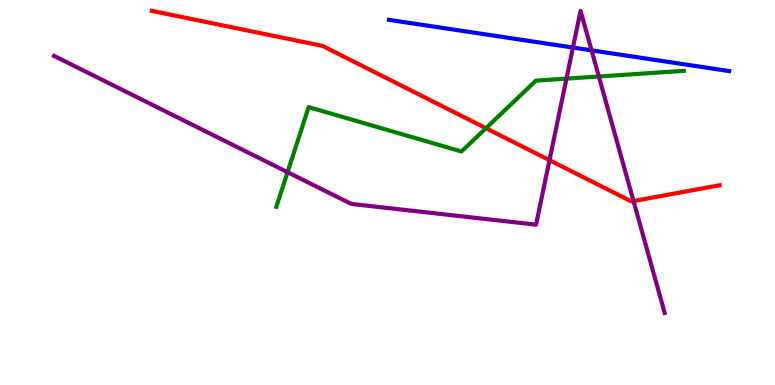[{'lines': ['blue', 'red'], 'intersections': []}, {'lines': ['green', 'red'], 'intersections': [{'x': 6.27, 'y': 6.67}]}, {'lines': ['purple', 'red'], 'intersections': [{'x': 7.09, 'y': 5.84}, {'x': 8.17, 'y': 4.78}]}, {'lines': ['blue', 'green'], 'intersections': []}, {'lines': ['blue', 'purple'], 'intersections': [{'x': 7.39, 'y': 8.76}, {'x': 7.63, 'y': 8.69}]}, {'lines': ['green', 'purple'], 'intersections': [{'x': 3.71, 'y': 5.53}, {'x': 7.31, 'y': 7.96}, {'x': 7.73, 'y': 8.01}]}]